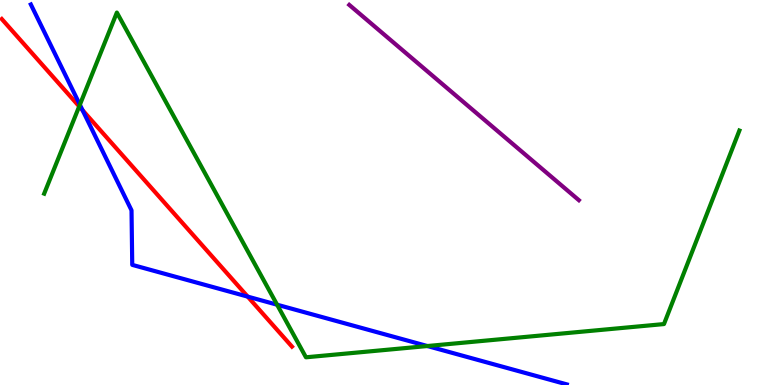[{'lines': ['blue', 'red'], 'intersections': [{'x': 1.07, 'y': 7.14}, {'x': 3.2, 'y': 2.3}]}, {'lines': ['green', 'red'], 'intersections': [{'x': 1.02, 'y': 7.24}]}, {'lines': ['purple', 'red'], 'intersections': []}, {'lines': ['blue', 'green'], 'intersections': [{'x': 1.03, 'y': 7.28}, {'x': 3.58, 'y': 2.09}, {'x': 5.51, 'y': 1.01}]}, {'lines': ['blue', 'purple'], 'intersections': []}, {'lines': ['green', 'purple'], 'intersections': []}]